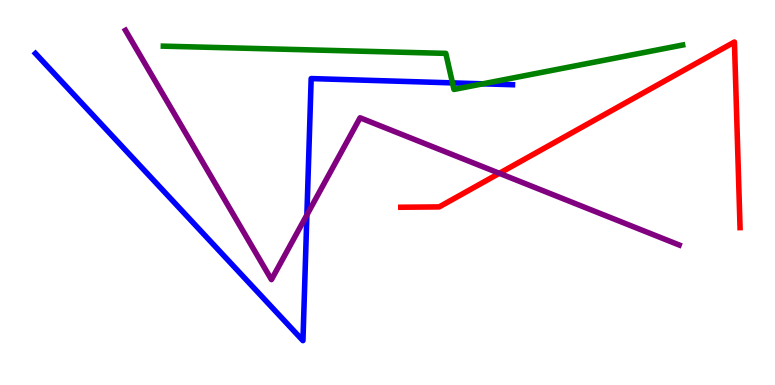[{'lines': ['blue', 'red'], 'intersections': []}, {'lines': ['green', 'red'], 'intersections': []}, {'lines': ['purple', 'red'], 'intersections': [{'x': 6.44, 'y': 5.5}]}, {'lines': ['blue', 'green'], 'intersections': [{'x': 5.84, 'y': 7.85}, {'x': 6.23, 'y': 7.82}]}, {'lines': ['blue', 'purple'], 'intersections': [{'x': 3.96, 'y': 4.42}]}, {'lines': ['green', 'purple'], 'intersections': []}]